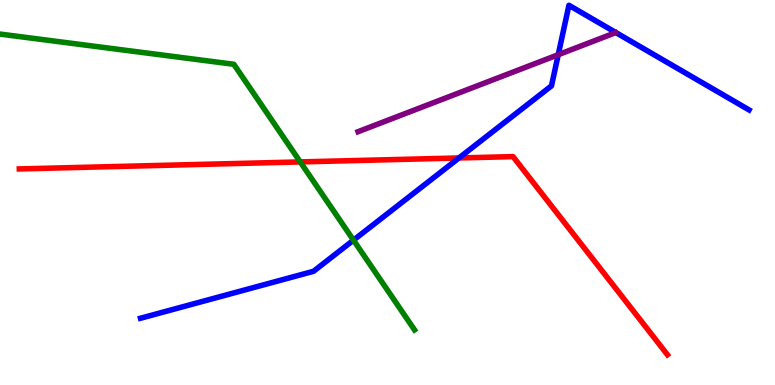[{'lines': ['blue', 'red'], 'intersections': [{'x': 5.92, 'y': 5.9}]}, {'lines': ['green', 'red'], 'intersections': [{'x': 3.87, 'y': 5.79}]}, {'lines': ['purple', 'red'], 'intersections': []}, {'lines': ['blue', 'green'], 'intersections': [{'x': 4.56, 'y': 3.76}]}, {'lines': ['blue', 'purple'], 'intersections': [{'x': 7.2, 'y': 8.58}]}, {'lines': ['green', 'purple'], 'intersections': []}]